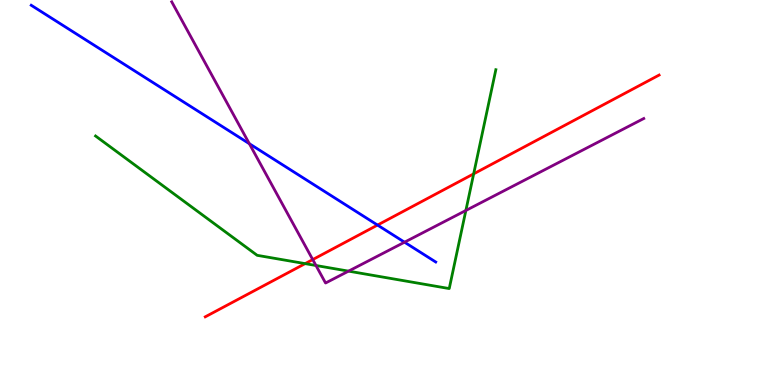[{'lines': ['blue', 'red'], 'intersections': [{'x': 4.87, 'y': 4.15}]}, {'lines': ['green', 'red'], 'intersections': [{'x': 3.94, 'y': 3.15}, {'x': 6.11, 'y': 5.48}]}, {'lines': ['purple', 'red'], 'intersections': [{'x': 4.04, 'y': 3.26}]}, {'lines': ['blue', 'green'], 'intersections': []}, {'lines': ['blue', 'purple'], 'intersections': [{'x': 3.22, 'y': 6.27}, {'x': 5.22, 'y': 3.71}]}, {'lines': ['green', 'purple'], 'intersections': [{'x': 4.08, 'y': 3.1}, {'x': 4.5, 'y': 2.96}, {'x': 6.01, 'y': 4.53}]}]